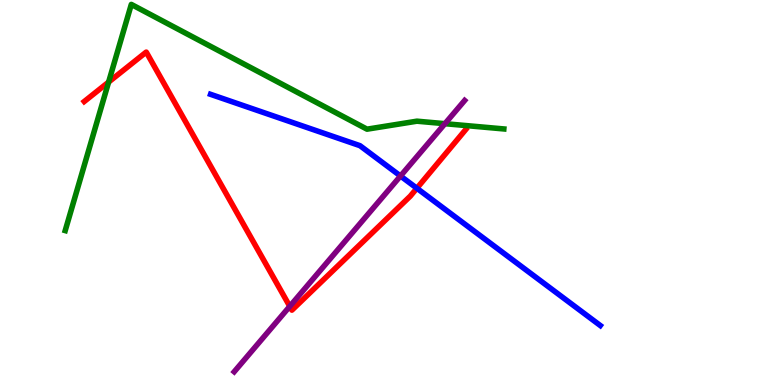[{'lines': ['blue', 'red'], 'intersections': [{'x': 5.38, 'y': 5.11}]}, {'lines': ['green', 'red'], 'intersections': [{'x': 1.4, 'y': 7.87}]}, {'lines': ['purple', 'red'], 'intersections': [{'x': 3.74, 'y': 2.04}]}, {'lines': ['blue', 'green'], 'intersections': []}, {'lines': ['blue', 'purple'], 'intersections': [{'x': 5.17, 'y': 5.43}]}, {'lines': ['green', 'purple'], 'intersections': [{'x': 5.74, 'y': 6.79}]}]